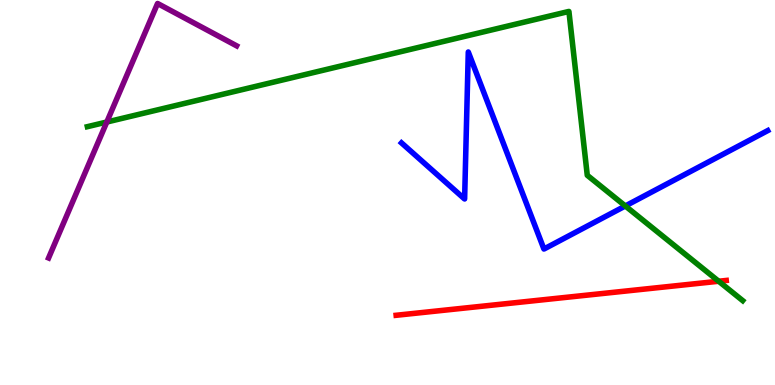[{'lines': ['blue', 'red'], 'intersections': []}, {'lines': ['green', 'red'], 'intersections': [{'x': 9.27, 'y': 2.69}]}, {'lines': ['purple', 'red'], 'intersections': []}, {'lines': ['blue', 'green'], 'intersections': [{'x': 8.07, 'y': 4.65}]}, {'lines': ['blue', 'purple'], 'intersections': []}, {'lines': ['green', 'purple'], 'intersections': [{'x': 1.38, 'y': 6.83}]}]